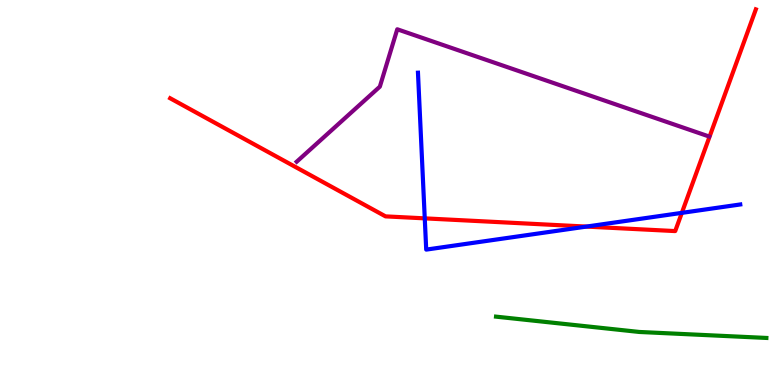[{'lines': ['blue', 'red'], 'intersections': [{'x': 5.48, 'y': 4.33}, {'x': 7.57, 'y': 4.11}, {'x': 8.8, 'y': 4.47}]}, {'lines': ['green', 'red'], 'intersections': []}, {'lines': ['purple', 'red'], 'intersections': []}, {'lines': ['blue', 'green'], 'intersections': []}, {'lines': ['blue', 'purple'], 'intersections': []}, {'lines': ['green', 'purple'], 'intersections': []}]